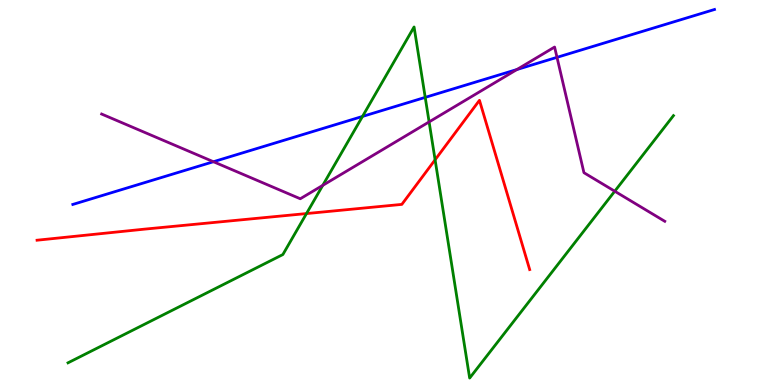[{'lines': ['blue', 'red'], 'intersections': []}, {'lines': ['green', 'red'], 'intersections': [{'x': 3.95, 'y': 4.45}, {'x': 5.61, 'y': 5.85}]}, {'lines': ['purple', 'red'], 'intersections': []}, {'lines': ['blue', 'green'], 'intersections': [{'x': 4.68, 'y': 6.98}, {'x': 5.49, 'y': 7.47}]}, {'lines': ['blue', 'purple'], 'intersections': [{'x': 2.75, 'y': 5.8}, {'x': 6.67, 'y': 8.19}, {'x': 7.19, 'y': 8.51}]}, {'lines': ['green', 'purple'], 'intersections': [{'x': 4.16, 'y': 5.19}, {'x': 5.54, 'y': 6.83}, {'x': 7.93, 'y': 5.03}]}]